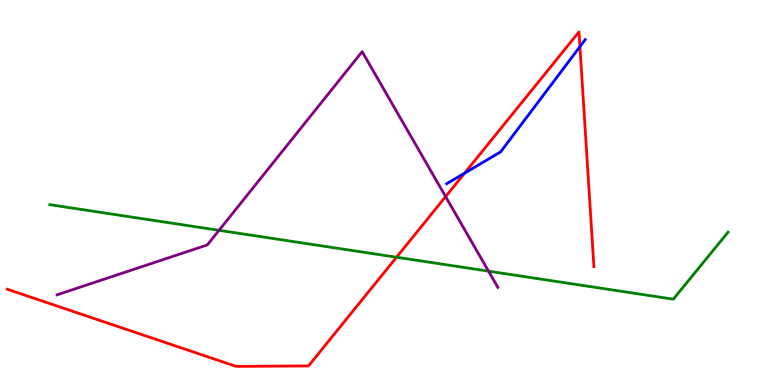[{'lines': ['blue', 'red'], 'intersections': [{'x': 5.99, 'y': 5.5}, {'x': 7.48, 'y': 8.79}]}, {'lines': ['green', 'red'], 'intersections': [{'x': 5.12, 'y': 3.32}]}, {'lines': ['purple', 'red'], 'intersections': [{'x': 5.75, 'y': 4.89}]}, {'lines': ['blue', 'green'], 'intersections': []}, {'lines': ['blue', 'purple'], 'intersections': []}, {'lines': ['green', 'purple'], 'intersections': [{'x': 2.83, 'y': 4.02}, {'x': 6.3, 'y': 2.96}]}]